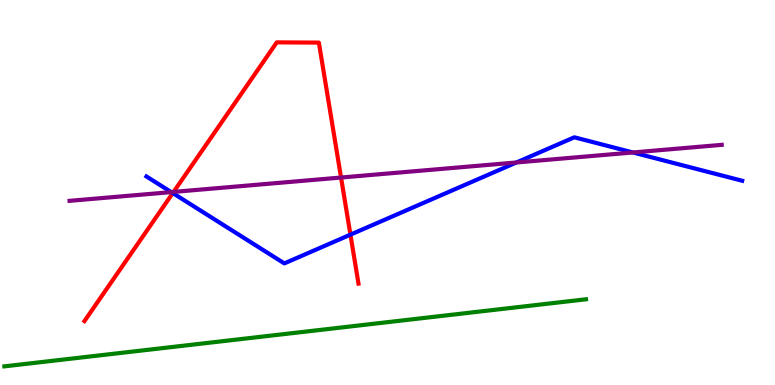[{'lines': ['blue', 'red'], 'intersections': [{'x': 2.23, 'y': 4.99}, {'x': 4.52, 'y': 3.91}]}, {'lines': ['green', 'red'], 'intersections': []}, {'lines': ['purple', 'red'], 'intersections': [{'x': 2.24, 'y': 5.02}, {'x': 4.4, 'y': 5.39}]}, {'lines': ['blue', 'green'], 'intersections': []}, {'lines': ['blue', 'purple'], 'intersections': [{'x': 2.21, 'y': 5.01}, {'x': 6.66, 'y': 5.78}, {'x': 8.17, 'y': 6.04}]}, {'lines': ['green', 'purple'], 'intersections': []}]